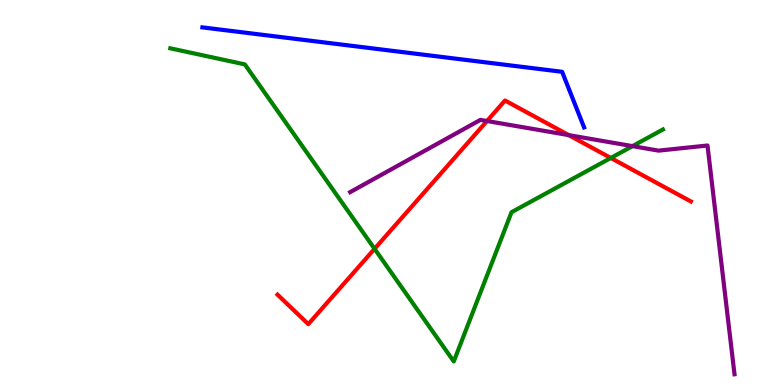[{'lines': ['blue', 'red'], 'intersections': []}, {'lines': ['green', 'red'], 'intersections': [{'x': 4.83, 'y': 3.54}, {'x': 7.88, 'y': 5.9}]}, {'lines': ['purple', 'red'], 'intersections': [{'x': 6.28, 'y': 6.86}, {'x': 7.34, 'y': 6.49}]}, {'lines': ['blue', 'green'], 'intersections': []}, {'lines': ['blue', 'purple'], 'intersections': []}, {'lines': ['green', 'purple'], 'intersections': [{'x': 8.16, 'y': 6.2}]}]